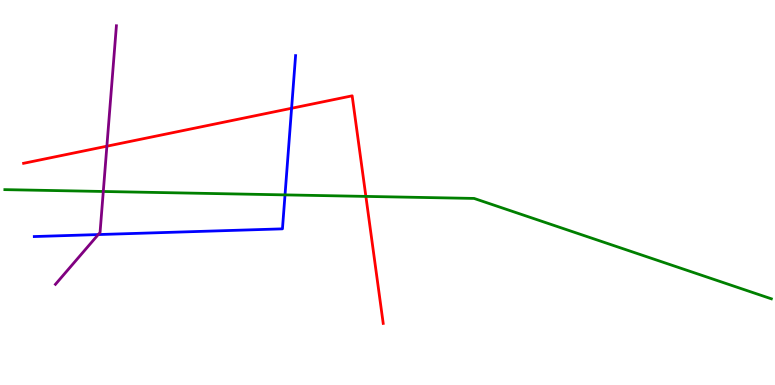[{'lines': ['blue', 'red'], 'intersections': [{'x': 3.76, 'y': 7.19}]}, {'lines': ['green', 'red'], 'intersections': [{'x': 4.72, 'y': 4.9}]}, {'lines': ['purple', 'red'], 'intersections': [{'x': 1.38, 'y': 6.2}]}, {'lines': ['blue', 'green'], 'intersections': [{'x': 3.68, 'y': 4.94}]}, {'lines': ['blue', 'purple'], 'intersections': [{'x': 1.27, 'y': 3.91}]}, {'lines': ['green', 'purple'], 'intersections': [{'x': 1.33, 'y': 5.03}]}]